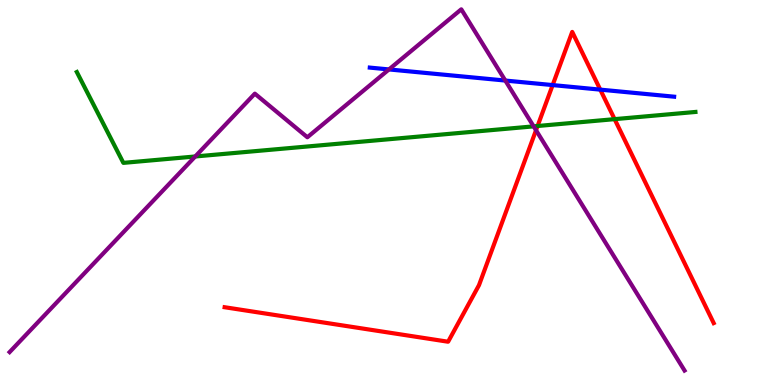[{'lines': ['blue', 'red'], 'intersections': [{'x': 7.13, 'y': 7.79}, {'x': 7.75, 'y': 7.67}]}, {'lines': ['green', 'red'], 'intersections': [{'x': 6.94, 'y': 6.73}, {'x': 7.93, 'y': 6.91}]}, {'lines': ['purple', 'red'], 'intersections': [{'x': 6.92, 'y': 6.62}]}, {'lines': ['blue', 'green'], 'intersections': []}, {'lines': ['blue', 'purple'], 'intersections': [{'x': 5.02, 'y': 8.2}, {'x': 6.52, 'y': 7.91}]}, {'lines': ['green', 'purple'], 'intersections': [{'x': 2.52, 'y': 5.94}, {'x': 6.89, 'y': 6.72}]}]